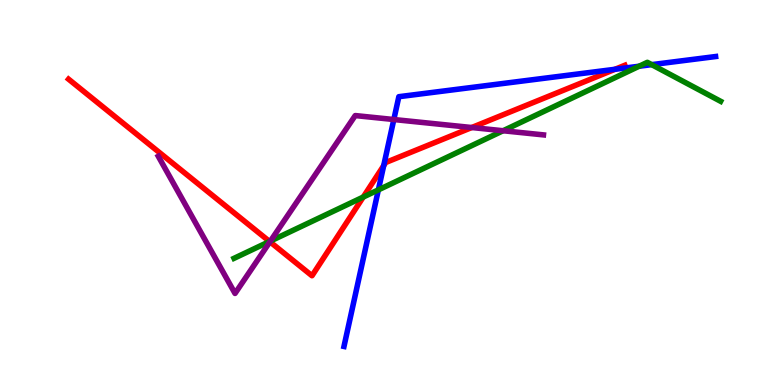[{'lines': ['blue', 'red'], 'intersections': [{'x': 4.95, 'y': 5.7}, {'x': 7.94, 'y': 8.2}]}, {'lines': ['green', 'red'], 'intersections': [{'x': 3.48, 'y': 3.73}, {'x': 4.69, 'y': 4.88}]}, {'lines': ['purple', 'red'], 'intersections': [{'x': 3.48, 'y': 3.72}, {'x': 6.09, 'y': 6.69}]}, {'lines': ['blue', 'green'], 'intersections': [{'x': 4.88, 'y': 5.07}, {'x': 8.25, 'y': 8.28}, {'x': 8.41, 'y': 8.32}]}, {'lines': ['blue', 'purple'], 'intersections': [{'x': 5.08, 'y': 6.9}]}, {'lines': ['green', 'purple'], 'intersections': [{'x': 3.49, 'y': 3.74}, {'x': 6.49, 'y': 6.6}]}]